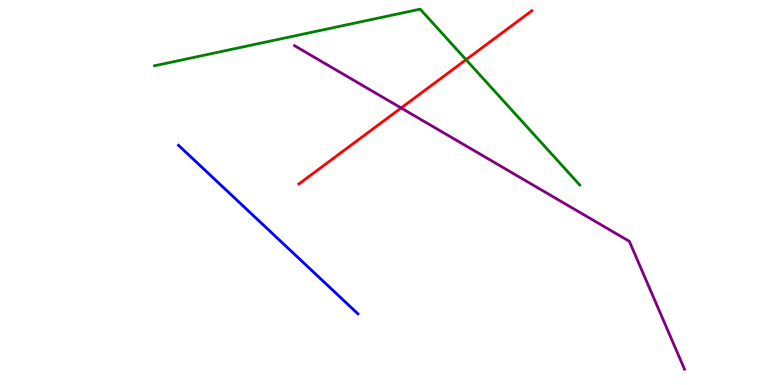[{'lines': ['blue', 'red'], 'intersections': []}, {'lines': ['green', 'red'], 'intersections': [{'x': 6.01, 'y': 8.45}]}, {'lines': ['purple', 'red'], 'intersections': [{'x': 5.18, 'y': 7.2}]}, {'lines': ['blue', 'green'], 'intersections': []}, {'lines': ['blue', 'purple'], 'intersections': []}, {'lines': ['green', 'purple'], 'intersections': []}]